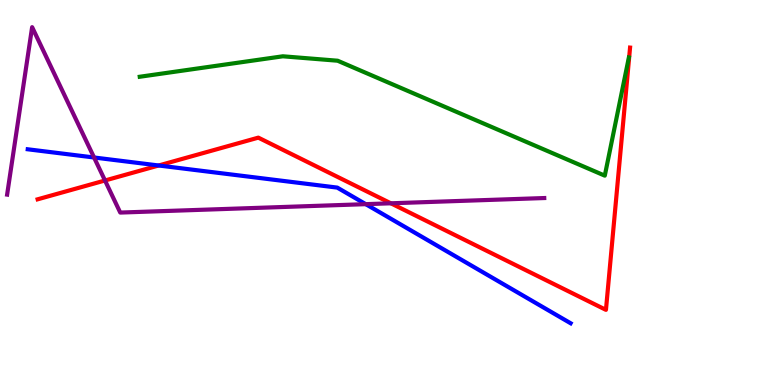[{'lines': ['blue', 'red'], 'intersections': [{'x': 2.05, 'y': 5.7}]}, {'lines': ['green', 'red'], 'intersections': []}, {'lines': ['purple', 'red'], 'intersections': [{'x': 1.35, 'y': 5.31}, {'x': 5.04, 'y': 4.72}]}, {'lines': ['blue', 'green'], 'intersections': []}, {'lines': ['blue', 'purple'], 'intersections': [{'x': 1.21, 'y': 5.91}, {'x': 4.72, 'y': 4.7}]}, {'lines': ['green', 'purple'], 'intersections': []}]